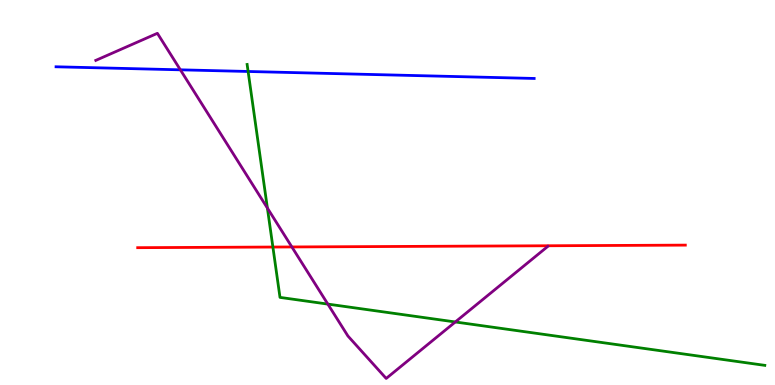[{'lines': ['blue', 'red'], 'intersections': []}, {'lines': ['green', 'red'], 'intersections': [{'x': 3.52, 'y': 3.58}]}, {'lines': ['purple', 'red'], 'intersections': [{'x': 3.77, 'y': 3.59}]}, {'lines': ['blue', 'green'], 'intersections': [{'x': 3.2, 'y': 8.14}]}, {'lines': ['blue', 'purple'], 'intersections': [{'x': 2.33, 'y': 8.19}]}, {'lines': ['green', 'purple'], 'intersections': [{'x': 3.45, 'y': 4.6}, {'x': 4.23, 'y': 2.1}, {'x': 5.87, 'y': 1.64}]}]